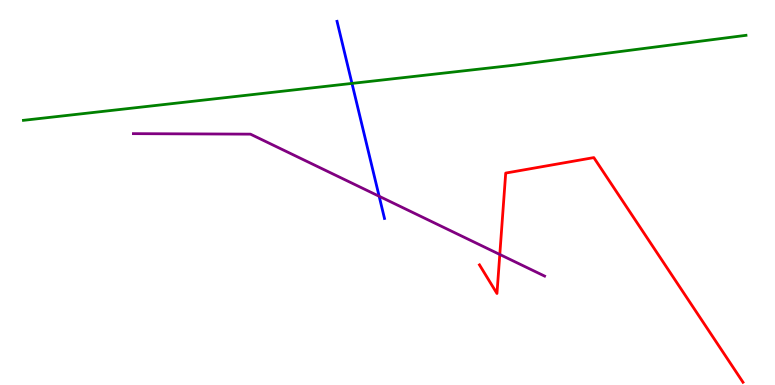[{'lines': ['blue', 'red'], 'intersections': []}, {'lines': ['green', 'red'], 'intersections': []}, {'lines': ['purple', 'red'], 'intersections': [{'x': 6.45, 'y': 3.39}]}, {'lines': ['blue', 'green'], 'intersections': [{'x': 4.54, 'y': 7.83}]}, {'lines': ['blue', 'purple'], 'intersections': [{'x': 4.89, 'y': 4.9}]}, {'lines': ['green', 'purple'], 'intersections': []}]